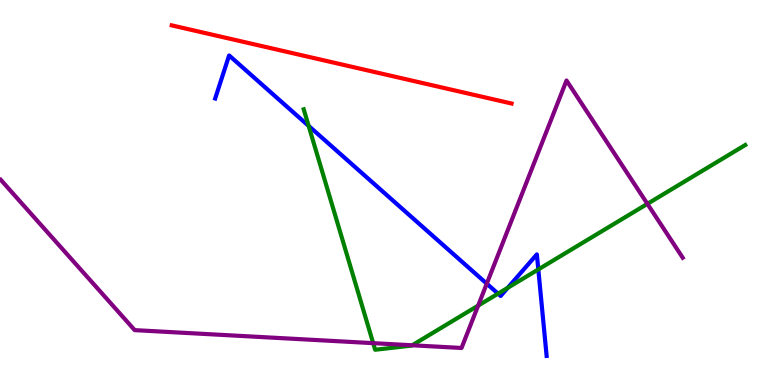[{'lines': ['blue', 'red'], 'intersections': []}, {'lines': ['green', 'red'], 'intersections': []}, {'lines': ['purple', 'red'], 'intersections': []}, {'lines': ['blue', 'green'], 'intersections': [{'x': 3.98, 'y': 6.73}, {'x': 6.43, 'y': 2.37}, {'x': 6.55, 'y': 2.52}, {'x': 6.95, 'y': 3.0}]}, {'lines': ['blue', 'purple'], 'intersections': [{'x': 6.28, 'y': 2.63}]}, {'lines': ['green', 'purple'], 'intersections': [{'x': 4.82, 'y': 1.09}, {'x': 5.32, 'y': 1.03}, {'x': 6.17, 'y': 2.06}, {'x': 8.35, 'y': 4.71}]}]